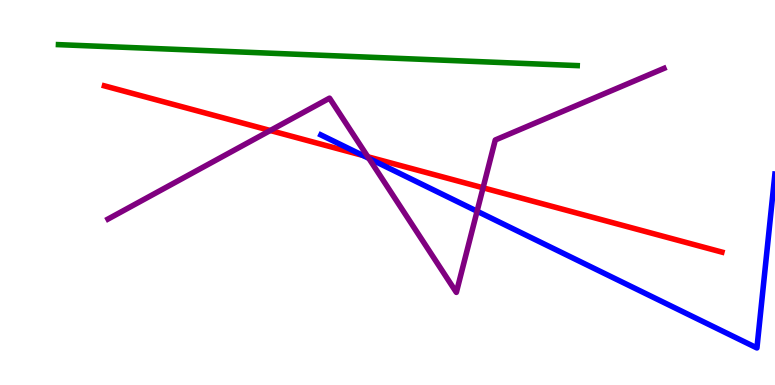[{'lines': ['blue', 'red'], 'intersections': [{'x': 4.68, 'y': 5.96}]}, {'lines': ['green', 'red'], 'intersections': []}, {'lines': ['purple', 'red'], 'intersections': [{'x': 3.49, 'y': 6.61}, {'x': 4.75, 'y': 5.93}, {'x': 6.23, 'y': 5.12}]}, {'lines': ['blue', 'green'], 'intersections': []}, {'lines': ['blue', 'purple'], 'intersections': [{'x': 4.76, 'y': 5.89}, {'x': 6.16, 'y': 4.51}]}, {'lines': ['green', 'purple'], 'intersections': []}]